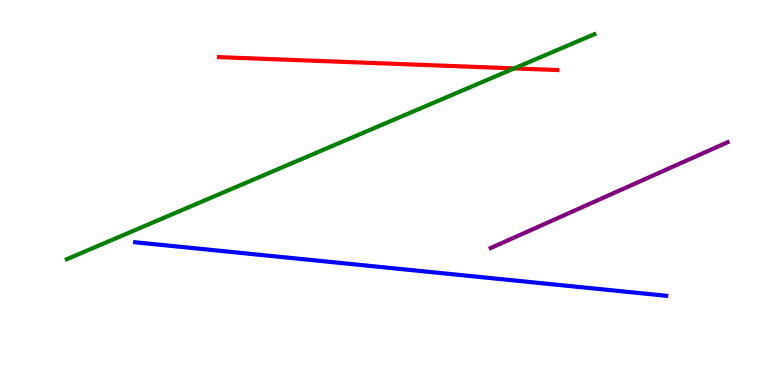[{'lines': ['blue', 'red'], 'intersections': []}, {'lines': ['green', 'red'], 'intersections': [{'x': 6.63, 'y': 8.22}]}, {'lines': ['purple', 'red'], 'intersections': []}, {'lines': ['blue', 'green'], 'intersections': []}, {'lines': ['blue', 'purple'], 'intersections': []}, {'lines': ['green', 'purple'], 'intersections': []}]